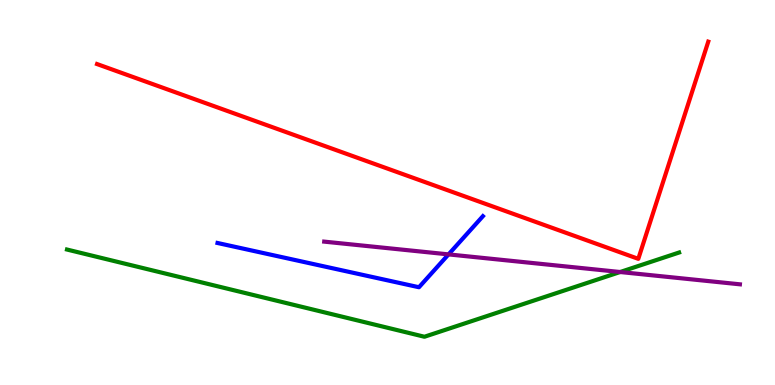[{'lines': ['blue', 'red'], 'intersections': []}, {'lines': ['green', 'red'], 'intersections': []}, {'lines': ['purple', 'red'], 'intersections': []}, {'lines': ['blue', 'green'], 'intersections': []}, {'lines': ['blue', 'purple'], 'intersections': [{'x': 5.79, 'y': 3.39}]}, {'lines': ['green', 'purple'], 'intersections': [{'x': 8.0, 'y': 2.93}]}]